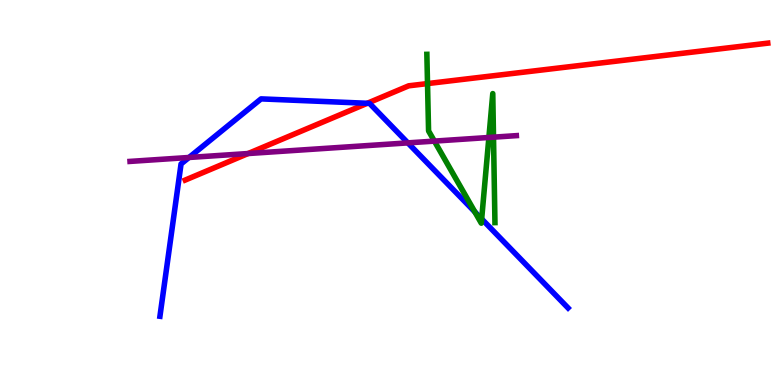[{'lines': ['blue', 'red'], 'intersections': [{'x': 4.74, 'y': 7.32}]}, {'lines': ['green', 'red'], 'intersections': [{'x': 5.52, 'y': 7.83}]}, {'lines': ['purple', 'red'], 'intersections': [{'x': 3.2, 'y': 6.01}]}, {'lines': ['blue', 'green'], 'intersections': [{'x': 6.13, 'y': 4.5}, {'x': 6.22, 'y': 4.31}]}, {'lines': ['blue', 'purple'], 'intersections': [{'x': 2.44, 'y': 5.91}, {'x': 5.26, 'y': 6.29}]}, {'lines': ['green', 'purple'], 'intersections': [{'x': 5.61, 'y': 6.33}, {'x': 6.31, 'y': 6.43}, {'x': 6.37, 'y': 6.44}]}]